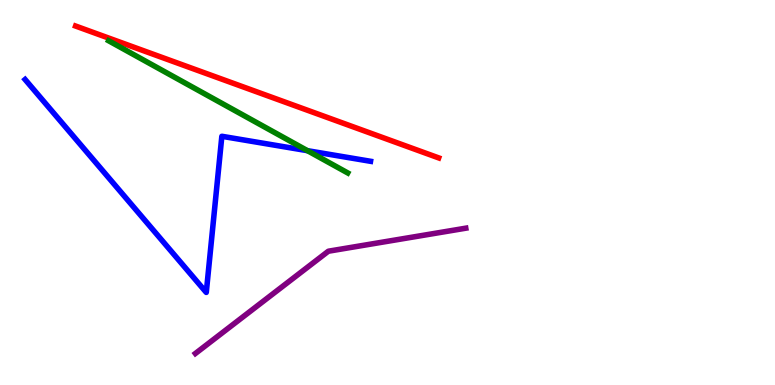[{'lines': ['blue', 'red'], 'intersections': []}, {'lines': ['green', 'red'], 'intersections': []}, {'lines': ['purple', 'red'], 'intersections': []}, {'lines': ['blue', 'green'], 'intersections': [{'x': 3.97, 'y': 6.09}]}, {'lines': ['blue', 'purple'], 'intersections': []}, {'lines': ['green', 'purple'], 'intersections': []}]